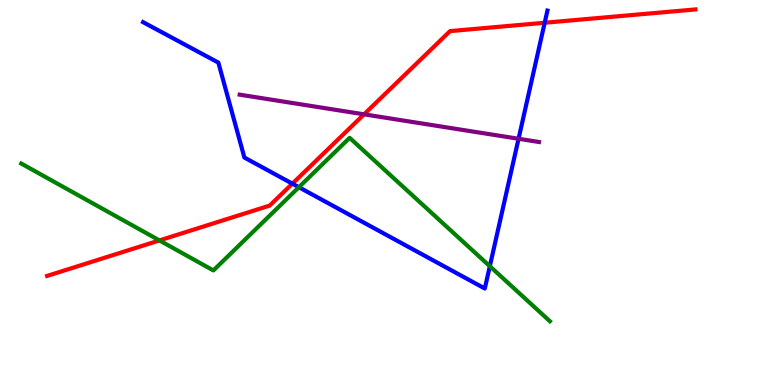[{'lines': ['blue', 'red'], 'intersections': [{'x': 3.77, 'y': 5.23}, {'x': 7.03, 'y': 9.41}]}, {'lines': ['green', 'red'], 'intersections': [{'x': 2.06, 'y': 3.76}]}, {'lines': ['purple', 'red'], 'intersections': [{'x': 4.7, 'y': 7.03}]}, {'lines': ['blue', 'green'], 'intersections': [{'x': 3.86, 'y': 5.14}, {'x': 6.32, 'y': 3.08}]}, {'lines': ['blue', 'purple'], 'intersections': [{'x': 6.69, 'y': 6.4}]}, {'lines': ['green', 'purple'], 'intersections': []}]